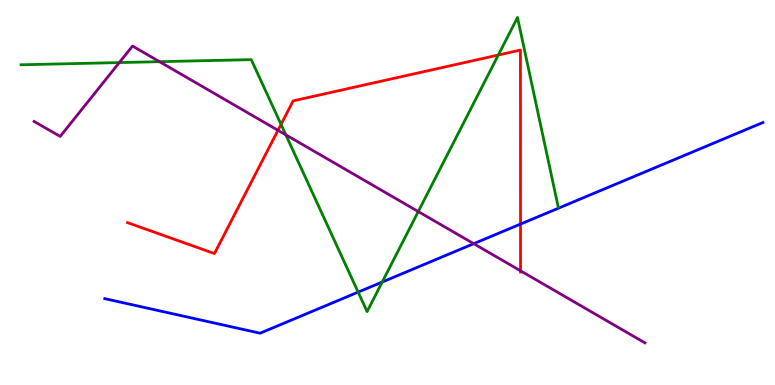[{'lines': ['blue', 'red'], 'intersections': [{'x': 6.72, 'y': 4.18}]}, {'lines': ['green', 'red'], 'intersections': [{'x': 3.63, 'y': 6.77}, {'x': 6.43, 'y': 8.57}]}, {'lines': ['purple', 'red'], 'intersections': [{'x': 3.59, 'y': 6.62}, {'x': 6.72, 'y': 2.97}]}, {'lines': ['blue', 'green'], 'intersections': [{'x': 4.62, 'y': 2.41}, {'x': 4.93, 'y': 2.67}]}, {'lines': ['blue', 'purple'], 'intersections': [{'x': 6.11, 'y': 3.67}]}, {'lines': ['green', 'purple'], 'intersections': [{'x': 1.54, 'y': 8.37}, {'x': 2.06, 'y': 8.4}, {'x': 3.69, 'y': 6.5}, {'x': 5.4, 'y': 4.5}]}]